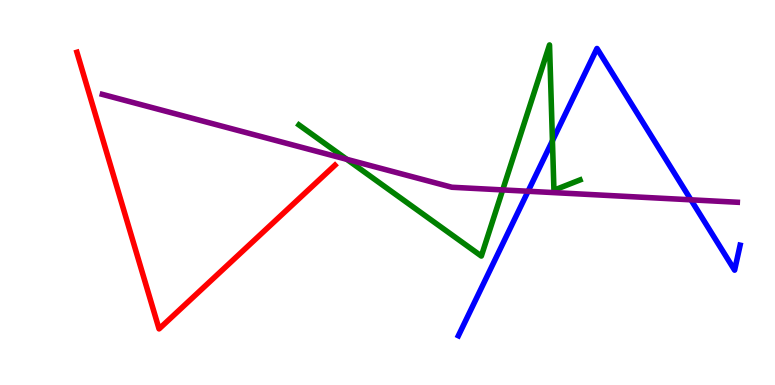[{'lines': ['blue', 'red'], 'intersections': []}, {'lines': ['green', 'red'], 'intersections': []}, {'lines': ['purple', 'red'], 'intersections': []}, {'lines': ['blue', 'green'], 'intersections': [{'x': 7.13, 'y': 6.34}]}, {'lines': ['blue', 'purple'], 'intersections': [{'x': 6.81, 'y': 5.03}, {'x': 8.92, 'y': 4.81}]}, {'lines': ['green', 'purple'], 'intersections': [{'x': 4.47, 'y': 5.86}, {'x': 6.49, 'y': 5.07}]}]